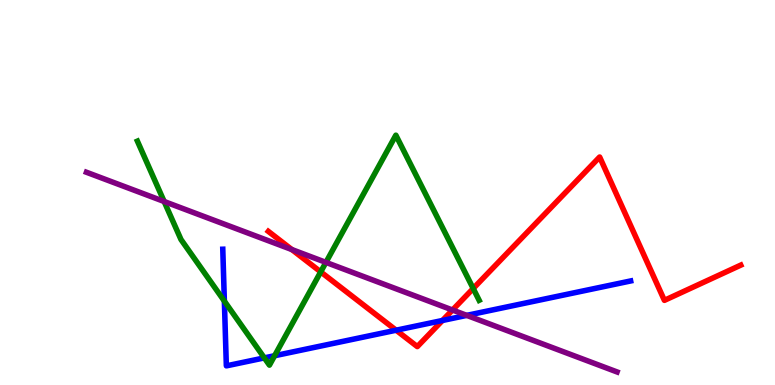[{'lines': ['blue', 'red'], 'intersections': [{'x': 5.11, 'y': 1.42}, {'x': 5.71, 'y': 1.68}]}, {'lines': ['green', 'red'], 'intersections': [{'x': 4.14, 'y': 2.94}, {'x': 6.11, 'y': 2.51}]}, {'lines': ['purple', 'red'], 'intersections': [{'x': 3.77, 'y': 3.52}, {'x': 5.84, 'y': 1.95}]}, {'lines': ['blue', 'green'], 'intersections': [{'x': 2.9, 'y': 2.18}, {'x': 3.41, 'y': 0.704}, {'x': 3.54, 'y': 0.76}]}, {'lines': ['blue', 'purple'], 'intersections': [{'x': 6.02, 'y': 1.81}]}, {'lines': ['green', 'purple'], 'intersections': [{'x': 2.12, 'y': 4.77}, {'x': 4.21, 'y': 3.18}]}]